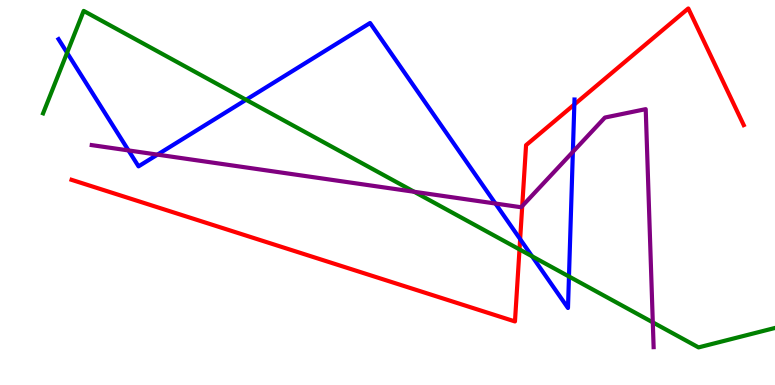[{'lines': ['blue', 'red'], 'intersections': [{'x': 6.71, 'y': 3.79}, {'x': 7.41, 'y': 7.29}]}, {'lines': ['green', 'red'], 'intersections': [{'x': 6.7, 'y': 3.52}]}, {'lines': ['purple', 'red'], 'intersections': [{'x': 6.74, 'y': 4.65}]}, {'lines': ['blue', 'green'], 'intersections': [{'x': 0.866, 'y': 8.63}, {'x': 3.18, 'y': 7.41}, {'x': 6.87, 'y': 3.34}, {'x': 7.34, 'y': 2.82}]}, {'lines': ['blue', 'purple'], 'intersections': [{'x': 1.66, 'y': 6.09}, {'x': 2.03, 'y': 5.98}, {'x': 6.39, 'y': 4.71}, {'x': 7.39, 'y': 6.06}]}, {'lines': ['green', 'purple'], 'intersections': [{'x': 5.34, 'y': 5.02}, {'x': 8.42, 'y': 1.63}]}]